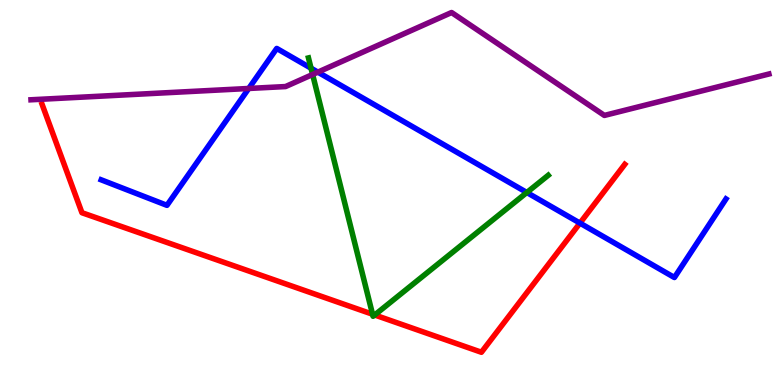[{'lines': ['blue', 'red'], 'intersections': [{'x': 7.48, 'y': 4.21}]}, {'lines': ['green', 'red'], 'intersections': [{'x': 4.81, 'y': 1.84}, {'x': 4.83, 'y': 1.82}]}, {'lines': ['purple', 'red'], 'intersections': []}, {'lines': ['blue', 'green'], 'intersections': [{'x': 4.01, 'y': 8.23}, {'x': 6.8, 'y': 5.0}]}, {'lines': ['blue', 'purple'], 'intersections': [{'x': 3.21, 'y': 7.7}, {'x': 4.1, 'y': 8.13}]}, {'lines': ['green', 'purple'], 'intersections': [{'x': 4.03, 'y': 8.07}]}]